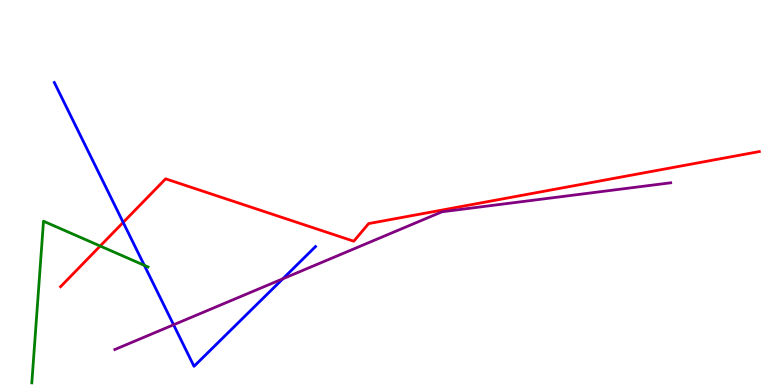[{'lines': ['blue', 'red'], 'intersections': [{'x': 1.59, 'y': 4.22}]}, {'lines': ['green', 'red'], 'intersections': [{'x': 1.29, 'y': 3.61}]}, {'lines': ['purple', 'red'], 'intersections': []}, {'lines': ['blue', 'green'], 'intersections': [{'x': 1.86, 'y': 3.11}]}, {'lines': ['blue', 'purple'], 'intersections': [{'x': 2.24, 'y': 1.56}, {'x': 3.65, 'y': 2.76}]}, {'lines': ['green', 'purple'], 'intersections': []}]